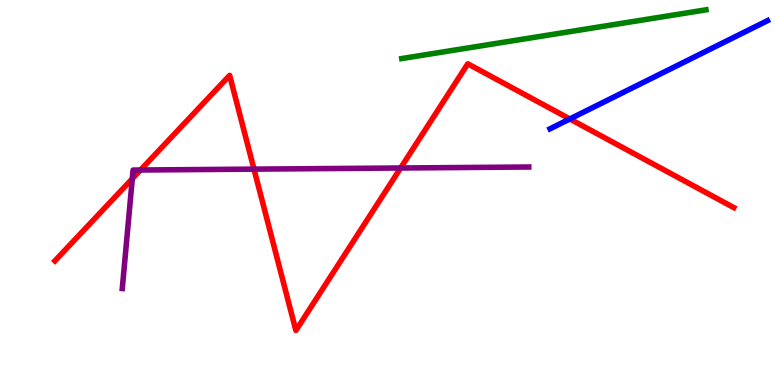[{'lines': ['blue', 'red'], 'intersections': [{'x': 7.35, 'y': 6.91}]}, {'lines': ['green', 'red'], 'intersections': []}, {'lines': ['purple', 'red'], 'intersections': [{'x': 1.71, 'y': 5.36}, {'x': 1.81, 'y': 5.58}, {'x': 3.28, 'y': 5.61}, {'x': 5.17, 'y': 5.64}]}, {'lines': ['blue', 'green'], 'intersections': []}, {'lines': ['blue', 'purple'], 'intersections': []}, {'lines': ['green', 'purple'], 'intersections': []}]